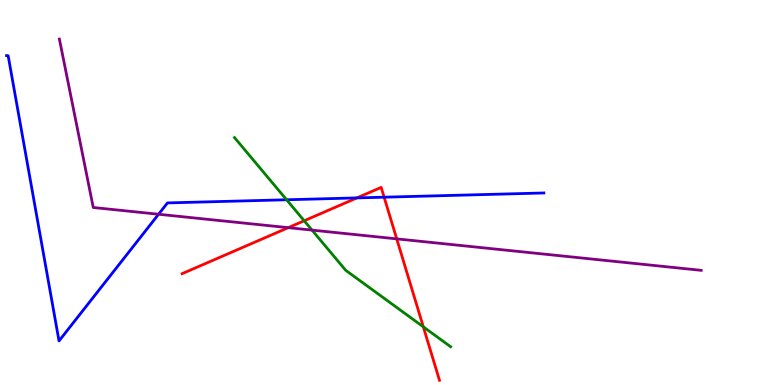[{'lines': ['blue', 'red'], 'intersections': [{'x': 4.61, 'y': 4.86}, {'x': 4.96, 'y': 4.88}]}, {'lines': ['green', 'red'], 'intersections': [{'x': 3.92, 'y': 4.27}, {'x': 5.46, 'y': 1.51}]}, {'lines': ['purple', 'red'], 'intersections': [{'x': 3.72, 'y': 4.09}, {'x': 5.12, 'y': 3.8}]}, {'lines': ['blue', 'green'], 'intersections': [{'x': 3.7, 'y': 4.81}]}, {'lines': ['blue', 'purple'], 'intersections': [{'x': 2.05, 'y': 4.43}]}, {'lines': ['green', 'purple'], 'intersections': [{'x': 4.03, 'y': 4.02}]}]